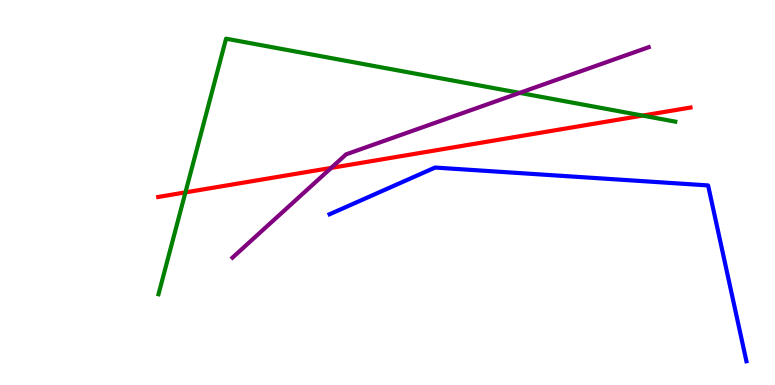[{'lines': ['blue', 'red'], 'intersections': []}, {'lines': ['green', 'red'], 'intersections': [{'x': 2.39, 'y': 5.0}, {'x': 8.29, 'y': 7.0}]}, {'lines': ['purple', 'red'], 'intersections': [{'x': 4.27, 'y': 5.64}]}, {'lines': ['blue', 'green'], 'intersections': []}, {'lines': ['blue', 'purple'], 'intersections': []}, {'lines': ['green', 'purple'], 'intersections': [{'x': 6.71, 'y': 7.59}]}]